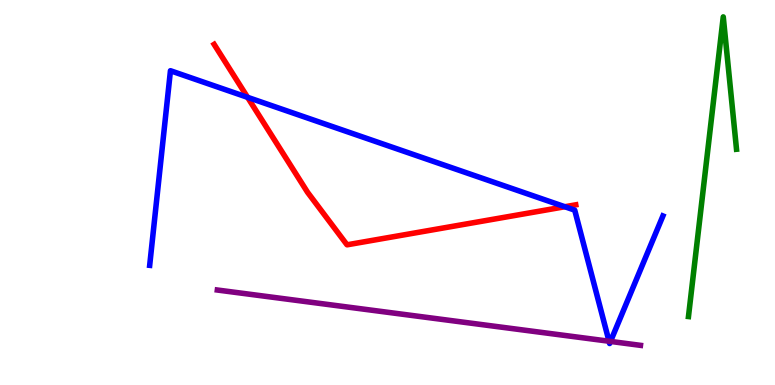[{'lines': ['blue', 'red'], 'intersections': [{'x': 3.19, 'y': 7.47}, {'x': 7.29, 'y': 4.63}]}, {'lines': ['green', 'red'], 'intersections': []}, {'lines': ['purple', 'red'], 'intersections': []}, {'lines': ['blue', 'green'], 'intersections': []}, {'lines': ['blue', 'purple'], 'intersections': [{'x': 7.86, 'y': 1.14}, {'x': 7.88, 'y': 1.13}]}, {'lines': ['green', 'purple'], 'intersections': []}]